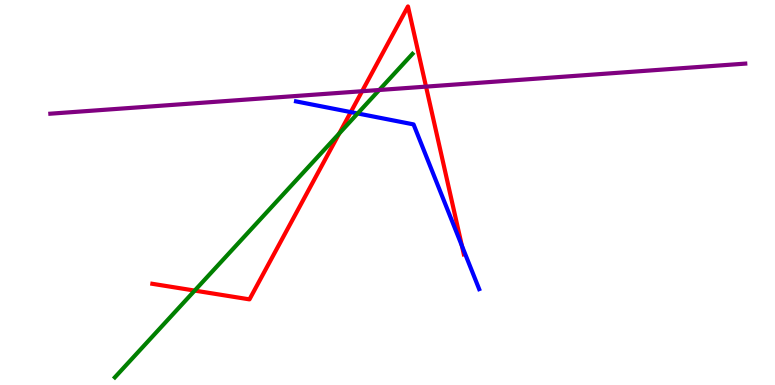[{'lines': ['blue', 'red'], 'intersections': [{'x': 4.53, 'y': 7.09}, {'x': 5.96, 'y': 3.62}]}, {'lines': ['green', 'red'], 'intersections': [{'x': 2.51, 'y': 2.45}, {'x': 4.38, 'y': 6.53}]}, {'lines': ['purple', 'red'], 'intersections': [{'x': 4.67, 'y': 7.63}, {'x': 5.5, 'y': 7.75}]}, {'lines': ['blue', 'green'], 'intersections': [{'x': 4.62, 'y': 7.05}]}, {'lines': ['blue', 'purple'], 'intersections': []}, {'lines': ['green', 'purple'], 'intersections': [{'x': 4.89, 'y': 7.66}]}]